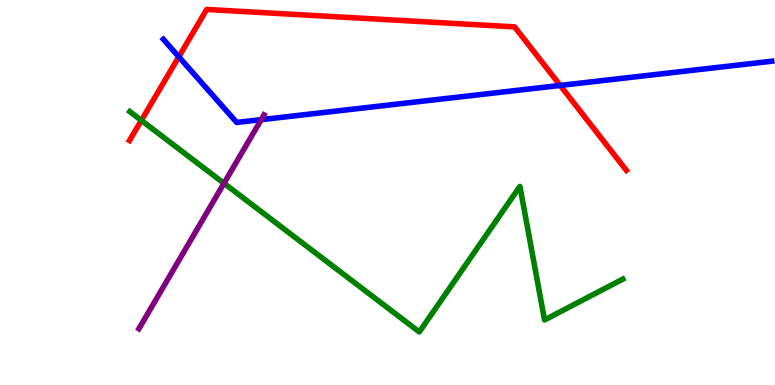[{'lines': ['blue', 'red'], 'intersections': [{'x': 2.31, 'y': 8.52}, {'x': 7.23, 'y': 7.78}]}, {'lines': ['green', 'red'], 'intersections': [{'x': 1.82, 'y': 6.87}]}, {'lines': ['purple', 'red'], 'intersections': []}, {'lines': ['blue', 'green'], 'intersections': []}, {'lines': ['blue', 'purple'], 'intersections': [{'x': 3.37, 'y': 6.89}]}, {'lines': ['green', 'purple'], 'intersections': [{'x': 2.89, 'y': 5.24}]}]